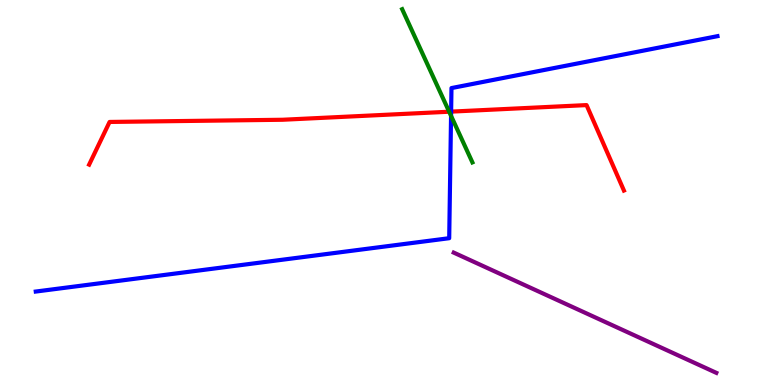[{'lines': ['blue', 'red'], 'intersections': [{'x': 5.82, 'y': 7.1}]}, {'lines': ['green', 'red'], 'intersections': [{'x': 5.8, 'y': 7.1}]}, {'lines': ['purple', 'red'], 'intersections': []}, {'lines': ['blue', 'green'], 'intersections': [{'x': 5.82, 'y': 6.99}]}, {'lines': ['blue', 'purple'], 'intersections': []}, {'lines': ['green', 'purple'], 'intersections': []}]